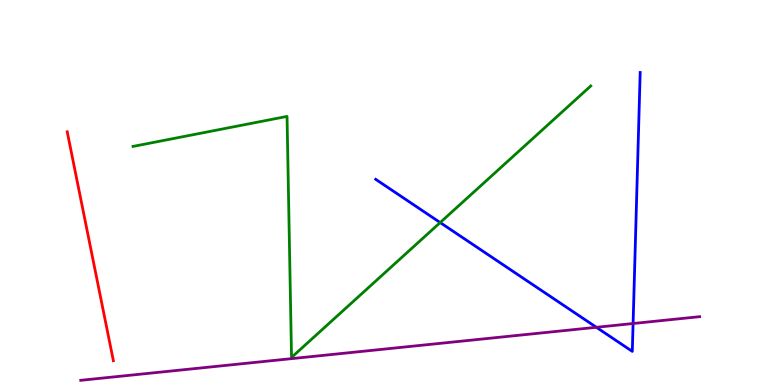[{'lines': ['blue', 'red'], 'intersections': []}, {'lines': ['green', 'red'], 'intersections': []}, {'lines': ['purple', 'red'], 'intersections': []}, {'lines': ['blue', 'green'], 'intersections': [{'x': 5.68, 'y': 4.22}]}, {'lines': ['blue', 'purple'], 'intersections': [{'x': 7.7, 'y': 1.5}, {'x': 8.17, 'y': 1.6}]}, {'lines': ['green', 'purple'], 'intersections': []}]